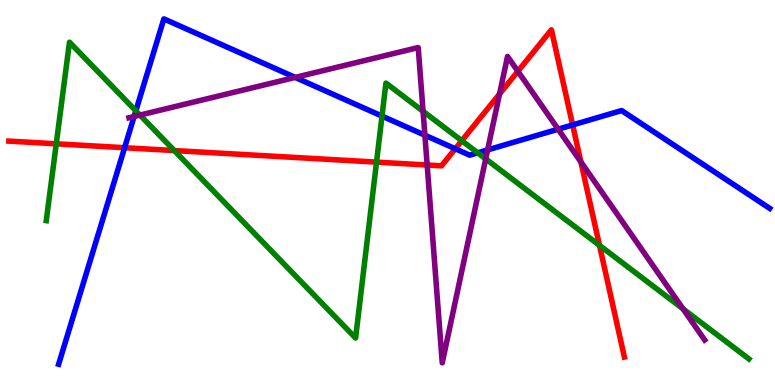[{'lines': ['blue', 'red'], 'intersections': [{'x': 1.61, 'y': 6.16}, {'x': 5.87, 'y': 6.14}, {'x': 7.39, 'y': 6.75}]}, {'lines': ['green', 'red'], 'intersections': [{'x': 0.726, 'y': 6.26}, {'x': 2.25, 'y': 6.09}, {'x': 4.86, 'y': 5.79}, {'x': 5.96, 'y': 6.35}, {'x': 7.74, 'y': 3.63}]}, {'lines': ['purple', 'red'], 'intersections': [{'x': 5.51, 'y': 5.71}, {'x': 6.45, 'y': 7.56}, {'x': 6.68, 'y': 8.15}, {'x': 7.5, 'y': 5.79}]}, {'lines': ['blue', 'green'], 'intersections': [{'x': 1.75, 'y': 7.12}, {'x': 4.93, 'y': 6.98}, {'x': 6.16, 'y': 6.03}]}, {'lines': ['blue', 'purple'], 'intersections': [{'x': 1.73, 'y': 6.97}, {'x': 3.81, 'y': 7.99}, {'x': 5.48, 'y': 6.49}, {'x': 6.29, 'y': 6.11}, {'x': 7.2, 'y': 6.64}]}, {'lines': ['green', 'purple'], 'intersections': [{'x': 1.81, 'y': 7.01}, {'x': 5.46, 'y': 7.11}, {'x': 6.27, 'y': 5.87}, {'x': 8.81, 'y': 1.98}]}]